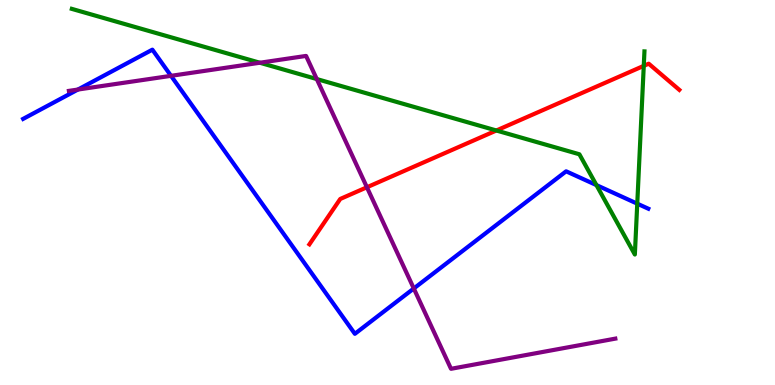[{'lines': ['blue', 'red'], 'intersections': []}, {'lines': ['green', 'red'], 'intersections': [{'x': 6.4, 'y': 6.61}, {'x': 8.31, 'y': 8.29}]}, {'lines': ['purple', 'red'], 'intersections': [{'x': 4.73, 'y': 5.14}]}, {'lines': ['blue', 'green'], 'intersections': [{'x': 7.7, 'y': 5.19}, {'x': 8.22, 'y': 4.71}]}, {'lines': ['blue', 'purple'], 'intersections': [{'x': 1.01, 'y': 7.67}, {'x': 2.21, 'y': 8.03}, {'x': 5.34, 'y': 2.51}]}, {'lines': ['green', 'purple'], 'intersections': [{'x': 3.35, 'y': 8.37}, {'x': 4.09, 'y': 7.95}]}]